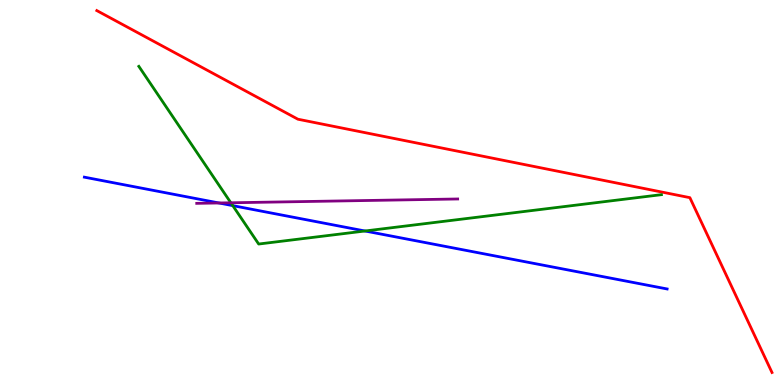[{'lines': ['blue', 'red'], 'intersections': []}, {'lines': ['green', 'red'], 'intersections': []}, {'lines': ['purple', 'red'], 'intersections': []}, {'lines': ['blue', 'green'], 'intersections': [{'x': 3.0, 'y': 4.66}, {'x': 4.71, 'y': 4.0}]}, {'lines': ['blue', 'purple'], 'intersections': [{'x': 2.82, 'y': 4.73}]}, {'lines': ['green', 'purple'], 'intersections': [{'x': 2.98, 'y': 4.73}]}]